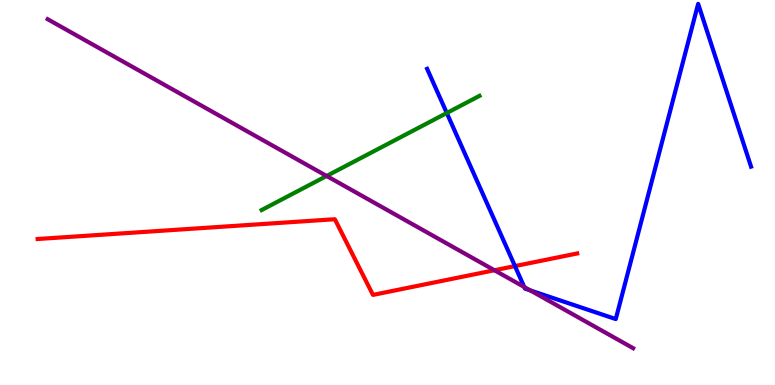[{'lines': ['blue', 'red'], 'intersections': [{'x': 6.64, 'y': 3.09}]}, {'lines': ['green', 'red'], 'intersections': []}, {'lines': ['purple', 'red'], 'intersections': [{'x': 6.38, 'y': 2.98}]}, {'lines': ['blue', 'green'], 'intersections': [{'x': 5.76, 'y': 7.06}]}, {'lines': ['blue', 'purple'], 'intersections': [{'x': 6.76, 'y': 2.55}, {'x': 6.84, 'y': 2.46}]}, {'lines': ['green', 'purple'], 'intersections': [{'x': 4.21, 'y': 5.43}]}]